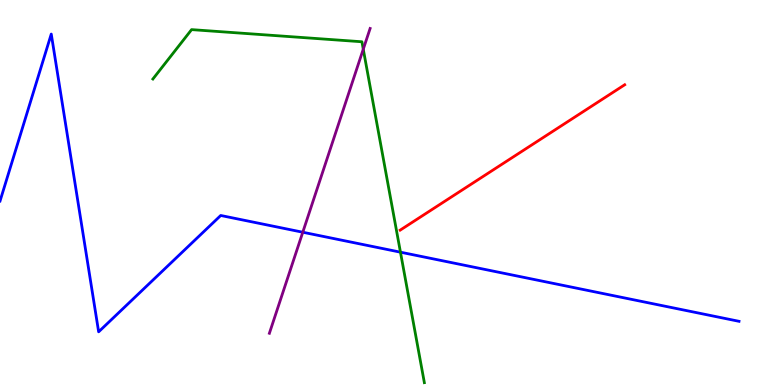[{'lines': ['blue', 'red'], 'intersections': []}, {'lines': ['green', 'red'], 'intersections': []}, {'lines': ['purple', 'red'], 'intersections': []}, {'lines': ['blue', 'green'], 'intersections': [{'x': 5.17, 'y': 3.45}]}, {'lines': ['blue', 'purple'], 'intersections': [{'x': 3.91, 'y': 3.97}]}, {'lines': ['green', 'purple'], 'intersections': [{'x': 4.69, 'y': 8.72}]}]